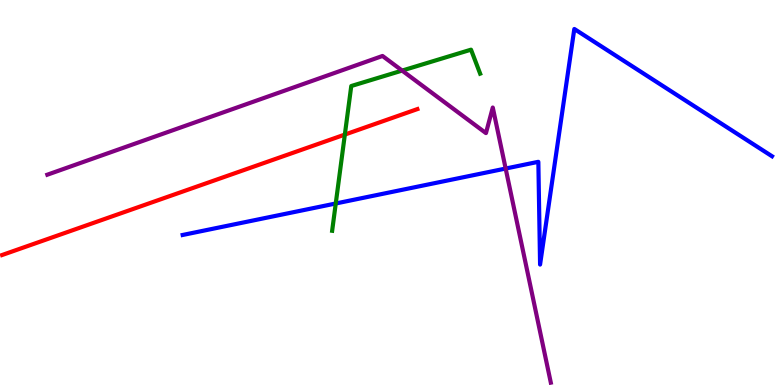[{'lines': ['blue', 'red'], 'intersections': []}, {'lines': ['green', 'red'], 'intersections': [{'x': 4.45, 'y': 6.5}]}, {'lines': ['purple', 'red'], 'intersections': []}, {'lines': ['blue', 'green'], 'intersections': [{'x': 4.33, 'y': 4.71}]}, {'lines': ['blue', 'purple'], 'intersections': [{'x': 6.52, 'y': 5.62}]}, {'lines': ['green', 'purple'], 'intersections': [{'x': 5.19, 'y': 8.17}]}]